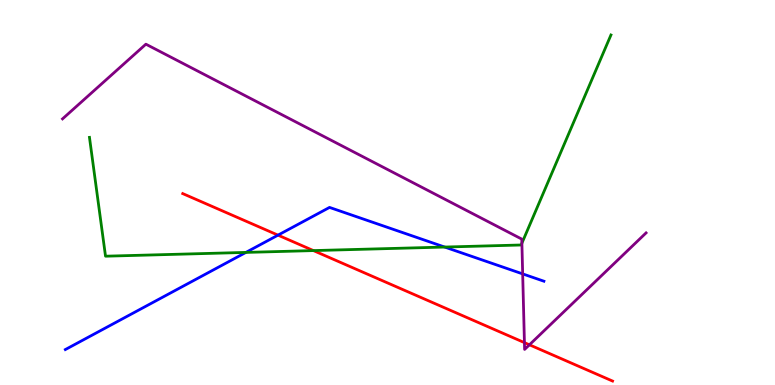[{'lines': ['blue', 'red'], 'intersections': [{'x': 3.59, 'y': 3.89}]}, {'lines': ['green', 'red'], 'intersections': [{'x': 4.04, 'y': 3.49}]}, {'lines': ['purple', 'red'], 'intersections': [{'x': 6.77, 'y': 1.1}, {'x': 6.83, 'y': 1.04}]}, {'lines': ['blue', 'green'], 'intersections': [{'x': 3.17, 'y': 3.44}, {'x': 5.74, 'y': 3.58}]}, {'lines': ['blue', 'purple'], 'intersections': [{'x': 6.74, 'y': 2.89}]}, {'lines': ['green', 'purple'], 'intersections': [{'x': 6.73, 'y': 3.68}]}]